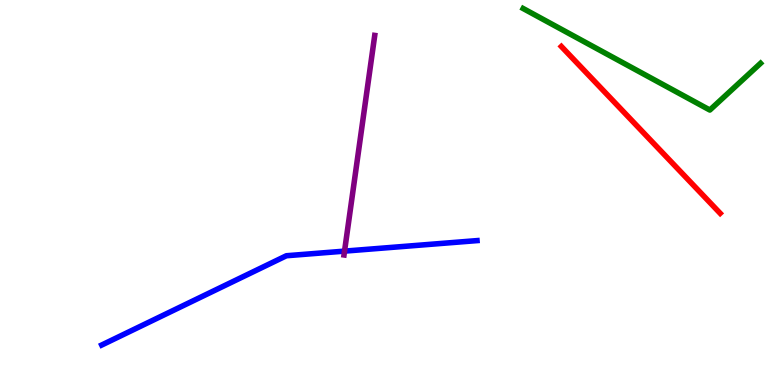[{'lines': ['blue', 'red'], 'intersections': []}, {'lines': ['green', 'red'], 'intersections': []}, {'lines': ['purple', 'red'], 'intersections': []}, {'lines': ['blue', 'green'], 'intersections': []}, {'lines': ['blue', 'purple'], 'intersections': [{'x': 4.45, 'y': 3.48}]}, {'lines': ['green', 'purple'], 'intersections': []}]